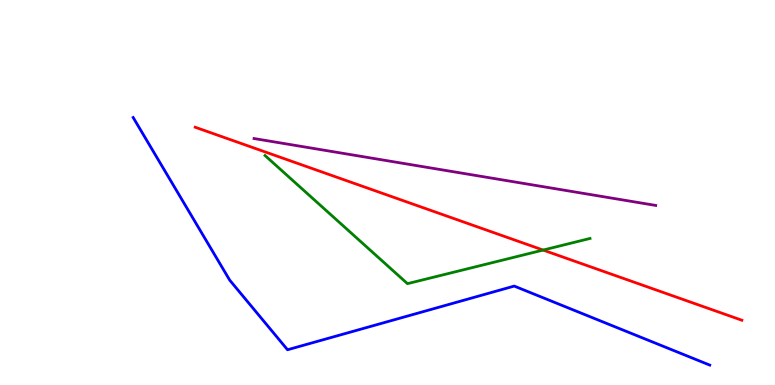[{'lines': ['blue', 'red'], 'intersections': []}, {'lines': ['green', 'red'], 'intersections': [{'x': 7.01, 'y': 3.5}]}, {'lines': ['purple', 'red'], 'intersections': []}, {'lines': ['blue', 'green'], 'intersections': []}, {'lines': ['blue', 'purple'], 'intersections': []}, {'lines': ['green', 'purple'], 'intersections': []}]